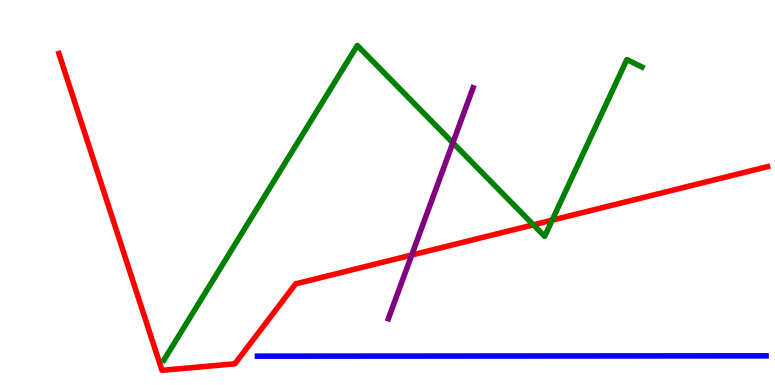[{'lines': ['blue', 'red'], 'intersections': []}, {'lines': ['green', 'red'], 'intersections': [{'x': 6.88, 'y': 4.16}, {'x': 7.12, 'y': 4.28}]}, {'lines': ['purple', 'red'], 'intersections': [{'x': 5.31, 'y': 3.38}]}, {'lines': ['blue', 'green'], 'intersections': []}, {'lines': ['blue', 'purple'], 'intersections': []}, {'lines': ['green', 'purple'], 'intersections': [{'x': 5.84, 'y': 6.29}]}]